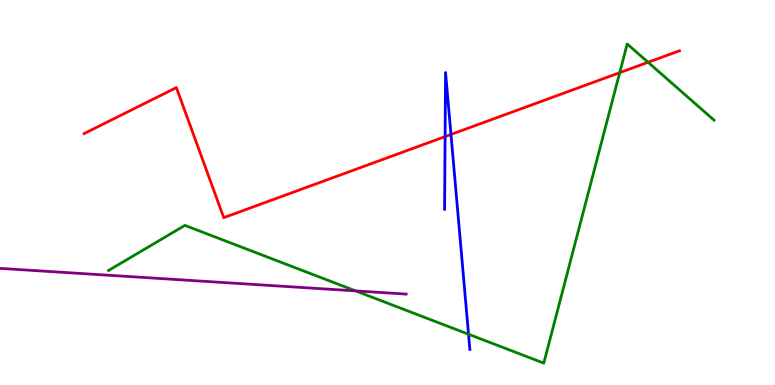[{'lines': ['blue', 'red'], 'intersections': [{'x': 5.74, 'y': 6.45}, {'x': 5.82, 'y': 6.51}]}, {'lines': ['green', 'red'], 'intersections': [{'x': 8.0, 'y': 8.11}, {'x': 8.36, 'y': 8.38}]}, {'lines': ['purple', 'red'], 'intersections': []}, {'lines': ['blue', 'green'], 'intersections': [{'x': 6.05, 'y': 1.32}]}, {'lines': ['blue', 'purple'], 'intersections': []}, {'lines': ['green', 'purple'], 'intersections': [{'x': 4.59, 'y': 2.44}]}]